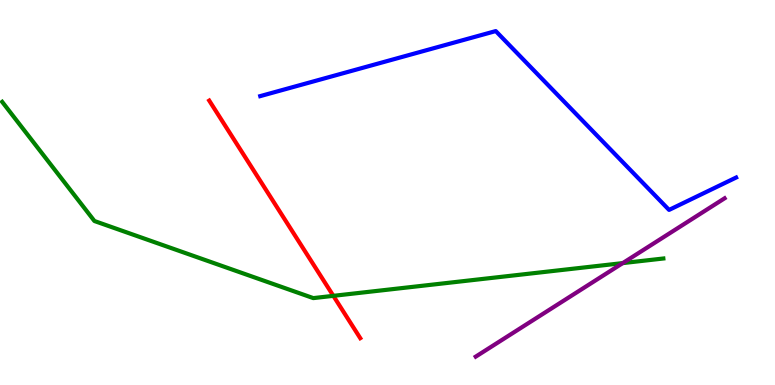[{'lines': ['blue', 'red'], 'intersections': []}, {'lines': ['green', 'red'], 'intersections': [{'x': 4.3, 'y': 2.32}]}, {'lines': ['purple', 'red'], 'intersections': []}, {'lines': ['blue', 'green'], 'intersections': []}, {'lines': ['blue', 'purple'], 'intersections': []}, {'lines': ['green', 'purple'], 'intersections': [{'x': 8.04, 'y': 3.17}]}]